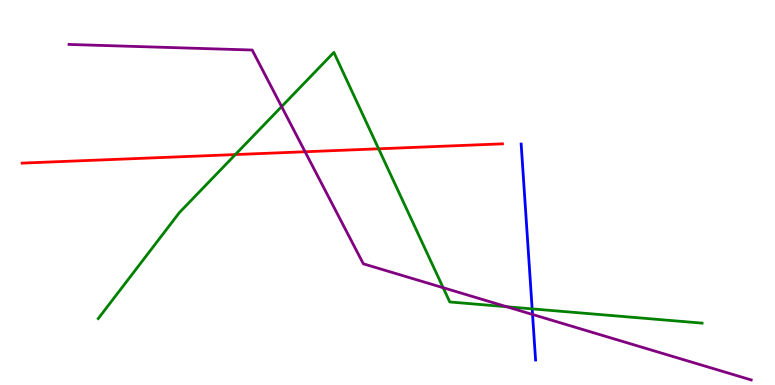[{'lines': ['blue', 'red'], 'intersections': []}, {'lines': ['green', 'red'], 'intersections': [{'x': 3.04, 'y': 5.99}, {'x': 4.89, 'y': 6.13}]}, {'lines': ['purple', 'red'], 'intersections': [{'x': 3.94, 'y': 6.06}]}, {'lines': ['blue', 'green'], 'intersections': [{'x': 6.87, 'y': 1.98}]}, {'lines': ['blue', 'purple'], 'intersections': [{'x': 6.87, 'y': 1.83}]}, {'lines': ['green', 'purple'], 'intersections': [{'x': 3.63, 'y': 7.23}, {'x': 5.72, 'y': 2.53}, {'x': 6.54, 'y': 2.03}]}]